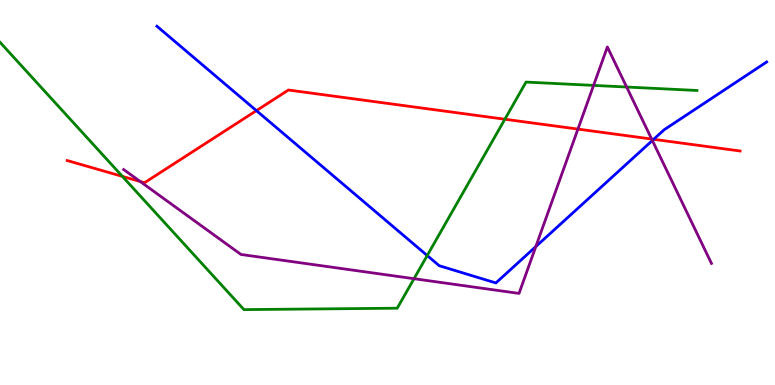[{'lines': ['blue', 'red'], 'intersections': [{'x': 3.31, 'y': 7.13}, {'x': 8.43, 'y': 6.38}]}, {'lines': ['green', 'red'], 'intersections': [{'x': 1.58, 'y': 5.42}, {'x': 6.51, 'y': 6.9}]}, {'lines': ['purple', 'red'], 'intersections': [{'x': 1.81, 'y': 5.29}, {'x': 7.46, 'y': 6.65}, {'x': 8.41, 'y': 6.39}]}, {'lines': ['blue', 'green'], 'intersections': [{'x': 5.51, 'y': 3.36}]}, {'lines': ['blue', 'purple'], 'intersections': [{'x': 6.91, 'y': 3.6}, {'x': 8.42, 'y': 6.35}]}, {'lines': ['green', 'purple'], 'intersections': [{'x': 5.34, 'y': 2.76}, {'x': 7.66, 'y': 7.78}, {'x': 8.09, 'y': 7.74}]}]